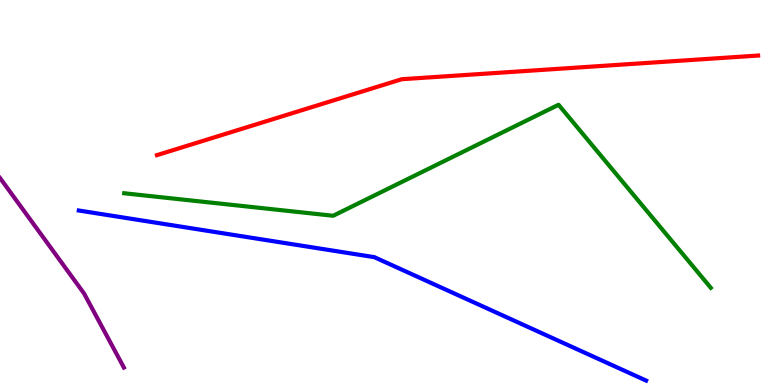[{'lines': ['blue', 'red'], 'intersections': []}, {'lines': ['green', 'red'], 'intersections': []}, {'lines': ['purple', 'red'], 'intersections': []}, {'lines': ['blue', 'green'], 'intersections': []}, {'lines': ['blue', 'purple'], 'intersections': []}, {'lines': ['green', 'purple'], 'intersections': []}]